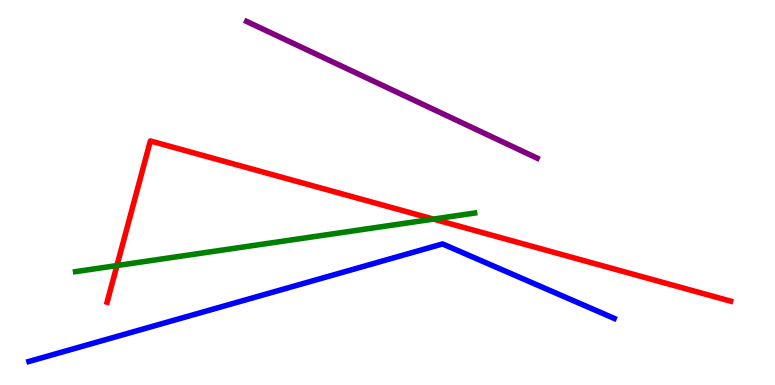[{'lines': ['blue', 'red'], 'intersections': []}, {'lines': ['green', 'red'], 'intersections': [{'x': 1.51, 'y': 3.1}, {'x': 5.59, 'y': 4.31}]}, {'lines': ['purple', 'red'], 'intersections': []}, {'lines': ['blue', 'green'], 'intersections': []}, {'lines': ['blue', 'purple'], 'intersections': []}, {'lines': ['green', 'purple'], 'intersections': []}]